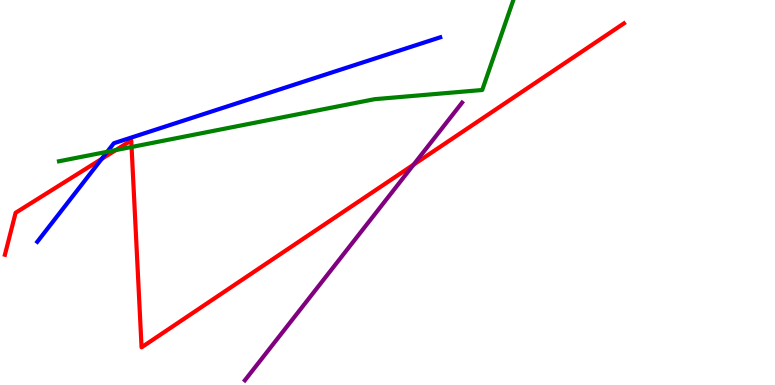[{'lines': ['blue', 'red'], 'intersections': [{'x': 1.31, 'y': 5.87}]}, {'lines': ['green', 'red'], 'intersections': [{'x': 1.49, 'y': 6.1}, {'x': 1.7, 'y': 6.18}]}, {'lines': ['purple', 'red'], 'intersections': [{'x': 5.34, 'y': 5.72}]}, {'lines': ['blue', 'green'], 'intersections': [{'x': 1.38, 'y': 6.06}]}, {'lines': ['blue', 'purple'], 'intersections': []}, {'lines': ['green', 'purple'], 'intersections': []}]